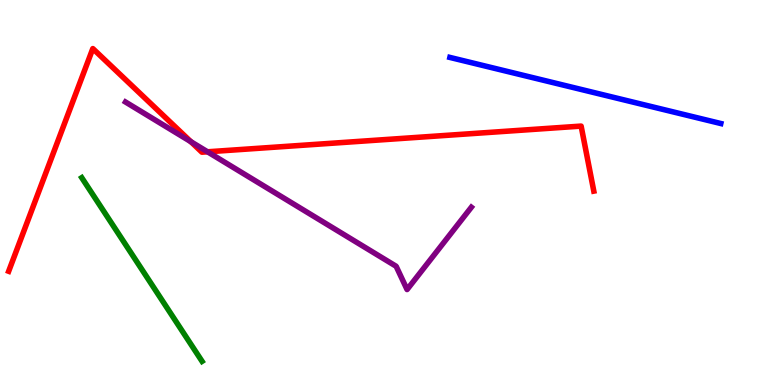[{'lines': ['blue', 'red'], 'intersections': []}, {'lines': ['green', 'red'], 'intersections': []}, {'lines': ['purple', 'red'], 'intersections': [{'x': 2.46, 'y': 6.32}, {'x': 2.68, 'y': 6.06}]}, {'lines': ['blue', 'green'], 'intersections': []}, {'lines': ['blue', 'purple'], 'intersections': []}, {'lines': ['green', 'purple'], 'intersections': []}]